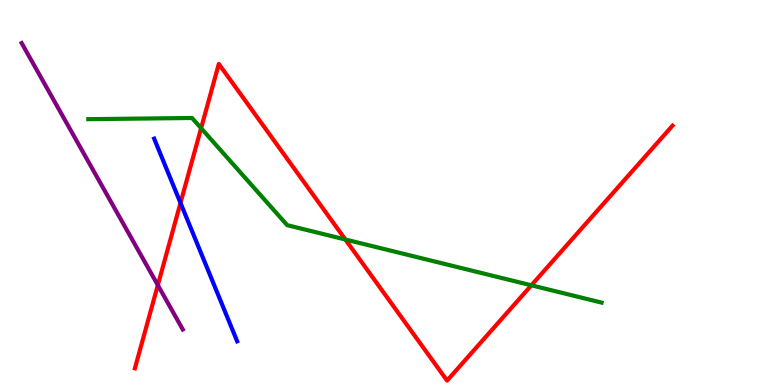[{'lines': ['blue', 'red'], 'intersections': [{'x': 2.33, 'y': 4.73}]}, {'lines': ['green', 'red'], 'intersections': [{'x': 2.59, 'y': 6.67}, {'x': 4.46, 'y': 3.78}, {'x': 6.86, 'y': 2.59}]}, {'lines': ['purple', 'red'], 'intersections': [{'x': 2.04, 'y': 2.59}]}, {'lines': ['blue', 'green'], 'intersections': []}, {'lines': ['blue', 'purple'], 'intersections': []}, {'lines': ['green', 'purple'], 'intersections': []}]